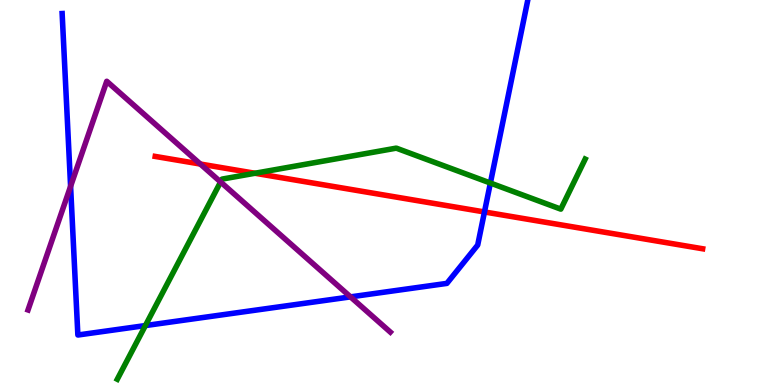[{'lines': ['blue', 'red'], 'intersections': [{'x': 6.25, 'y': 4.49}]}, {'lines': ['green', 'red'], 'intersections': [{'x': 3.29, 'y': 5.5}]}, {'lines': ['purple', 'red'], 'intersections': [{'x': 2.58, 'y': 5.74}]}, {'lines': ['blue', 'green'], 'intersections': [{'x': 1.88, 'y': 1.54}, {'x': 6.33, 'y': 5.25}]}, {'lines': ['blue', 'purple'], 'intersections': [{'x': 0.911, 'y': 5.16}, {'x': 4.52, 'y': 2.29}]}, {'lines': ['green', 'purple'], 'intersections': [{'x': 2.85, 'y': 5.27}]}]